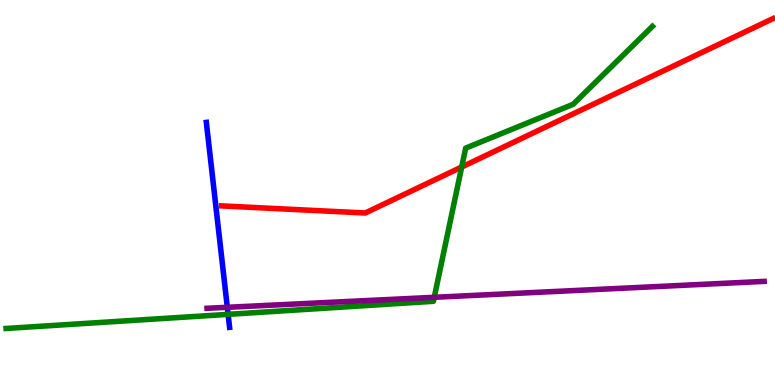[{'lines': ['blue', 'red'], 'intersections': []}, {'lines': ['green', 'red'], 'intersections': [{'x': 5.96, 'y': 5.66}]}, {'lines': ['purple', 'red'], 'intersections': []}, {'lines': ['blue', 'green'], 'intersections': [{'x': 2.94, 'y': 1.84}]}, {'lines': ['blue', 'purple'], 'intersections': [{'x': 2.93, 'y': 2.02}]}, {'lines': ['green', 'purple'], 'intersections': [{'x': 5.6, 'y': 2.28}]}]